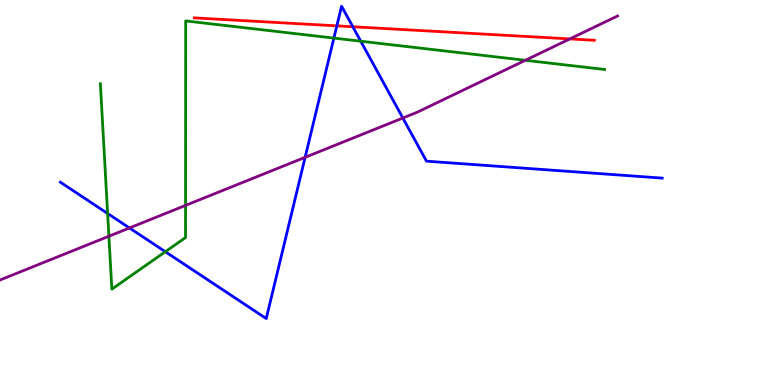[{'lines': ['blue', 'red'], 'intersections': [{'x': 4.35, 'y': 9.33}, {'x': 4.55, 'y': 9.3}]}, {'lines': ['green', 'red'], 'intersections': []}, {'lines': ['purple', 'red'], 'intersections': [{'x': 7.35, 'y': 8.99}]}, {'lines': ['blue', 'green'], 'intersections': [{'x': 1.39, 'y': 4.45}, {'x': 2.13, 'y': 3.46}, {'x': 4.31, 'y': 9.01}, {'x': 4.65, 'y': 8.93}]}, {'lines': ['blue', 'purple'], 'intersections': [{'x': 1.67, 'y': 4.08}, {'x': 3.94, 'y': 5.91}, {'x': 5.2, 'y': 6.93}]}, {'lines': ['green', 'purple'], 'intersections': [{'x': 1.41, 'y': 3.86}, {'x': 2.39, 'y': 4.66}, {'x': 6.78, 'y': 8.43}]}]